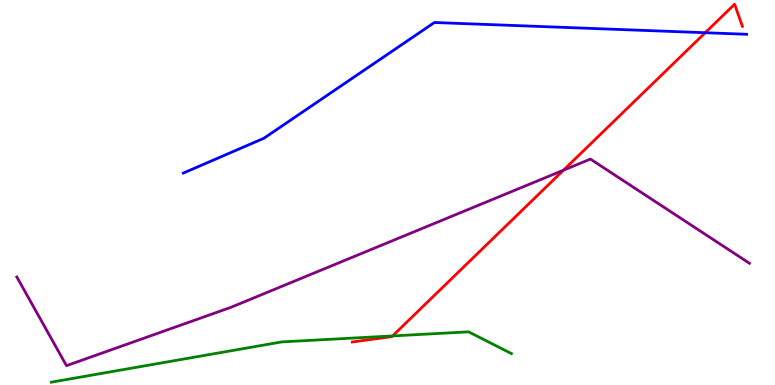[{'lines': ['blue', 'red'], 'intersections': [{'x': 9.1, 'y': 9.15}]}, {'lines': ['green', 'red'], 'intersections': [{'x': 5.07, 'y': 1.27}]}, {'lines': ['purple', 'red'], 'intersections': [{'x': 7.27, 'y': 5.58}]}, {'lines': ['blue', 'green'], 'intersections': []}, {'lines': ['blue', 'purple'], 'intersections': []}, {'lines': ['green', 'purple'], 'intersections': []}]